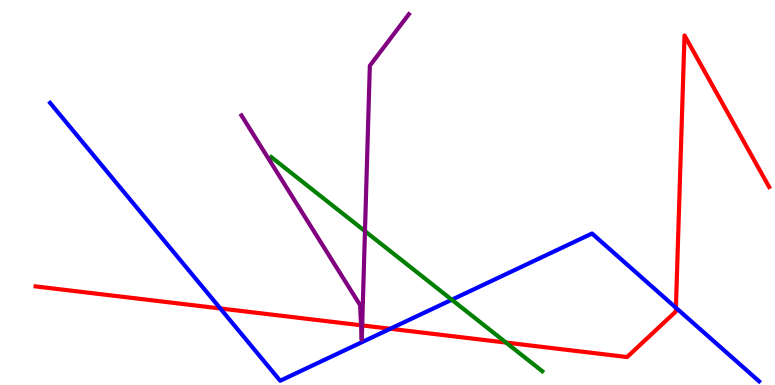[{'lines': ['blue', 'red'], 'intersections': [{'x': 2.84, 'y': 1.99}, {'x': 5.04, 'y': 1.46}, {'x': 8.72, 'y': 2.01}]}, {'lines': ['green', 'red'], 'intersections': [{'x': 6.53, 'y': 1.1}]}, {'lines': ['purple', 'red'], 'intersections': [{'x': 4.66, 'y': 1.55}, {'x': 4.67, 'y': 1.55}]}, {'lines': ['blue', 'green'], 'intersections': [{'x': 5.83, 'y': 2.21}]}, {'lines': ['blue', 'purple'], 'intersections': []}, {'lines': ['green', 'purple'], 'intersections': [{'x': 4.71, 'y': 4.0}]}]